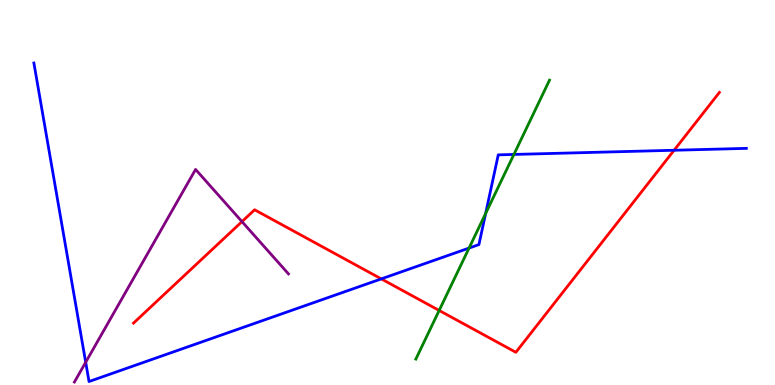[{'lines': ['blue', 'red'], 'intersections': [{'x': 4.92, 'y': 2.76}, {'x': 8.7, 'y': 6.1}]}, {'lines': ['green', 'red'], 'intersections': [{'x': 5.67, 'y': 1.94}]}, {'lines': ['purple', 'red'], 'intersections': [{'x': 3.12, 'y': 4.24}]}, {'lines': ['blue', 'green'], 'intersections': [{'x': 6.05, 'y': 3.56}, {'x': 6.27, 'y': 4.46}, {'x': 6.63, 'y': 5.99}]}, {'lines': ['blue', 'purple'], 'intersections': [{'x': 1.11, 'y': 0.591}]}, {'lines': ['green', 'purple'], 'intersections': []}]